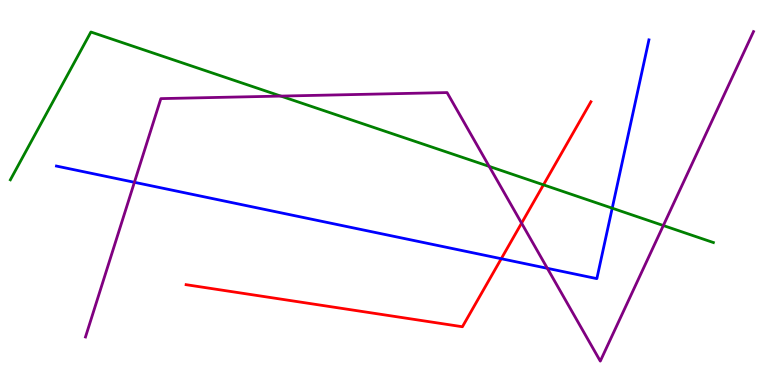[{'lines': ['blue', 'red'], 'intersections': [{'x': 6.47, 'y': 3.28}]}, {'lines': ['green', 'red'], 'intersections': [{'x': 7.01, 'y': 5.2}]}, {'lines': ['purple', 'red'], 'intersections': [{'x': 6.73, 'y': 4.2}]}, {'lines': ['blue', 'green'], 'intersections': [{'x': 7.9, 'y': 4.59}]}, {'lines': ['blue', 'purple'], 'intersections': [{'x': 1.73, 'y': 5.27}, {'x': 7.06, 'y': 3.03}]}, {'lines': ['green', 'purple'], 'intersections': [{'x': 3.62, 'y': 7.5}, {'x': 6.31, 'y': 5.68}, {'x': 8.56, 'y': 4.14}]}]